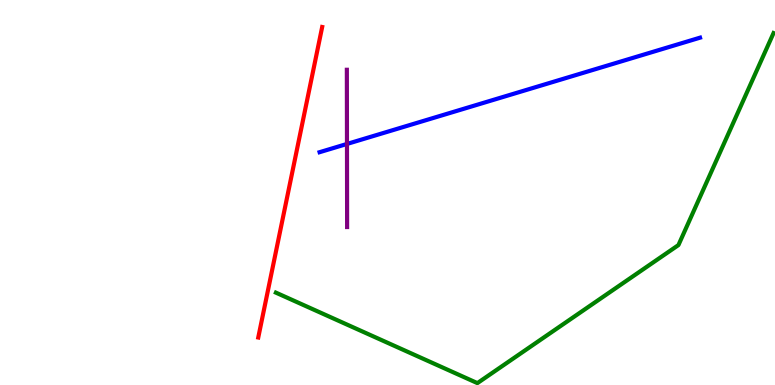[{'lines': ['blue', 'red'], 'intersections': []}, {'lines': ['green', 'red'], 'intersections': []}, {'lines': ['purple', 'red'], 'intersections': []}, {'lines': ['blue', 'green'], 'intersections': []}, {'lines': ['blue', 'purple'], 'intersections': [{'x': 4.48, 'y': 6.26}]}, {'lines': ['green', 'purple'], 'intersections': []}]